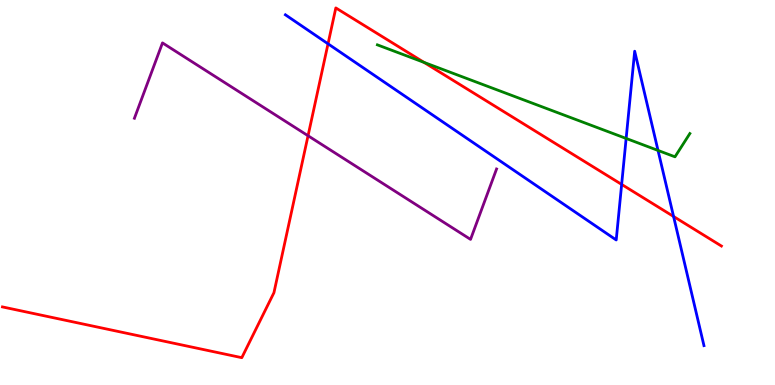[{'lines': ['blue', 'red'], 'intersections': [{'x': 4.23, 'y': 8.86}, {'x': 8.02, 'y': 5.21}, {'x': 8.69, 'y': 4.38}]}, {'lines': ['green', 'red'], 'intersections': [{'x': 5.47, 'y': 8.38}]}, {'lines': ['purple', 'red'], 'intersections': [{'x': 3.97, 'y': 6.47}]}, {'lines': ['blue', 'green'], 'intersections': [{'x': 8.08, 'y': 6.4}, {'x': 8.49, 'y': 6.09}]}, {'lines': ['blue', 'purple'], 'intersections': []}, {'lines': ['green', 'purple'], 'intersections': []}]